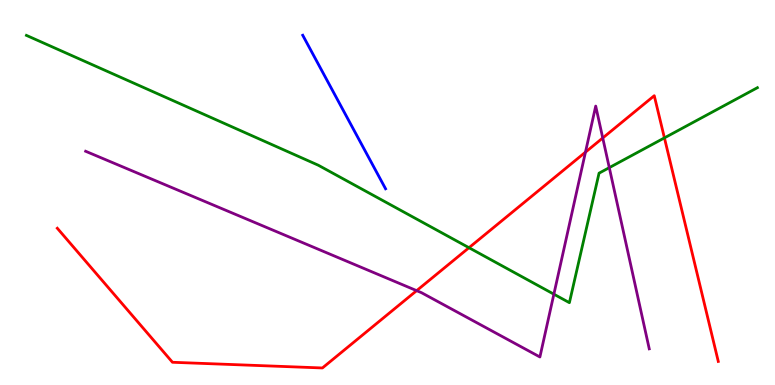[{'lines': ['blue', 'red'], 'intersections': []}, {'lines': ['green', 'red'], 'intersections': [{'x': 6.05, 'y': 3.57}, {'x': 8.57, 'y': 6.42}]}, {'lines': ['purple', 'red'], 'intersections': [{'x': 5.38, 'y': 2.45}, {'x': 7.55, 'y': 6.05}, {'x': 7.78, 'y': 6.42}]}, {'lines': ['blue', 'green'], 'intersections': []}, {'lines': ['blue', 'purple'], 'intersections': []}, {'lines': ['green', 'purple'], 'intersections': [{'x': 7.15, 'y': 2.36}, {'x': 7.86, 'y': 5.65}]}]